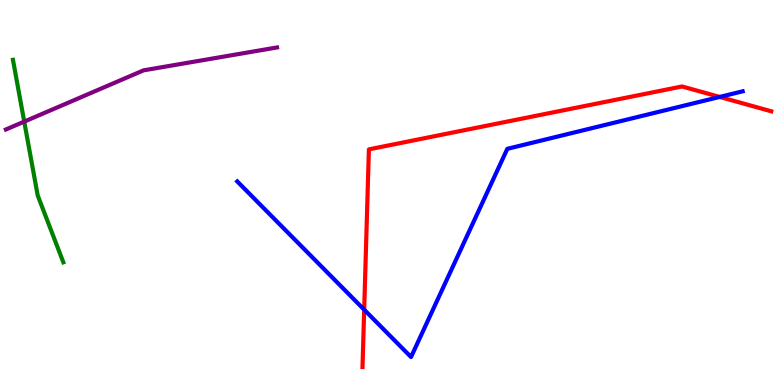[{'lines': ['blue', 'red'], 'intersections': [{'x': 4.7, 'y': 1.96}, {'x': 9.29, 'y': 7.48}]}, {'lines': ['green', 'red'], 'intersections': []}, {'lines': ['purple', 'red'], 'intersections': []}, {'lines': ['blue', 'green'], 'intersections': []}, {'lines': ['blue', 'purple'], 'intersections': []}, {'lines': ['green', 'purple'], 'intersections': [{'x': 0.313, 'y': 6.84}]}]